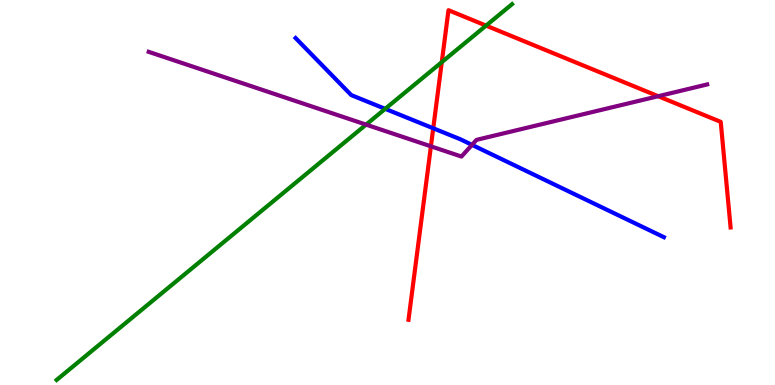[{'lines': ['blue', 'red'], 'intersections': [{'x': 5.59, 'y': 6.67}]}, {'lines': ['green', 'red'], 'intersections': [{'x': 5.7, 'y': 8.39}, {'x': 6.27, 'y': 9.33}]}, {'lines': ['purple', 'red'], 'intersections': [{'x': 5.56, 'y': 6.2}, {'x': 8.49, 'y': 7.5}]}, {'lines': ['blue', 'green'], 'intersections': [{'x': 4.97, 'y': 7.17}]}, {'lines': ['blue', 'purple'], 'intersections': [{'x': 6.09, 'y': 6.24}]}, {'lines': ['green', 'purple'], 'intersections': [{'x': 4.72, 'y': 6.76}]}]